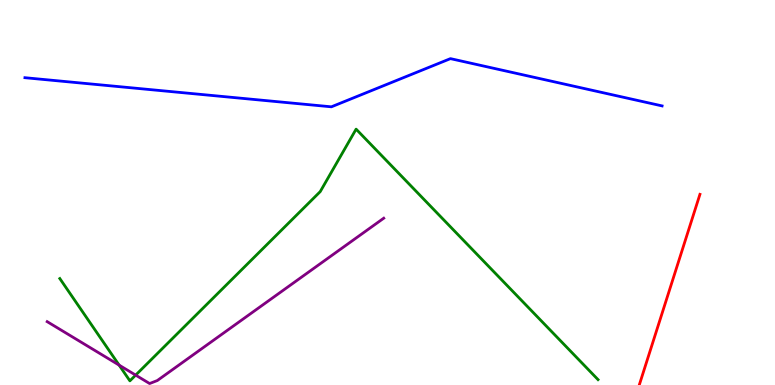[{'lines': ['blue', 'red'], 'intersections': []}, {'lines': ['green', 'red'], 'intersections': []}, {'lines': ['purple', 'red'], 'intersections': []}, {'lines': ['blue', 'green'], 'intersections': []}, {'lines': ['blue', 'purple'], 'intersections': []}, {'lines': ['green', 'purple'], 'intersections': [{'x': 1.54, 'y': 0.516}, {'x': 1.75, 'y': 0.257}]}]